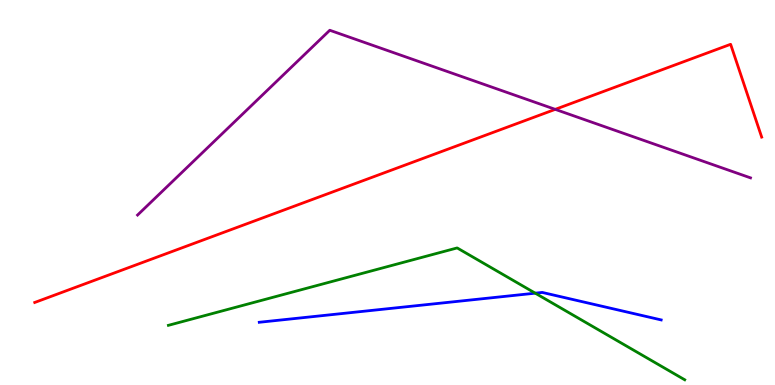[{'lines': ['blue', 'red'], 'intersections': []}, {'lines': ['green', 'red'], 'intersections': []}, {'lines': ['purple', 'red'], 'intersections': [{'x': 7.16, 'y': 7.16}]}, {'lines': ['blue', 'green'], 'intersections': [{'x': 6.91, 'y': 2.39}]}, {'lines': ['blue', 'purple'], 'intersections': []}, {'lines': ['green', 'purple'], 'intersections': []}]